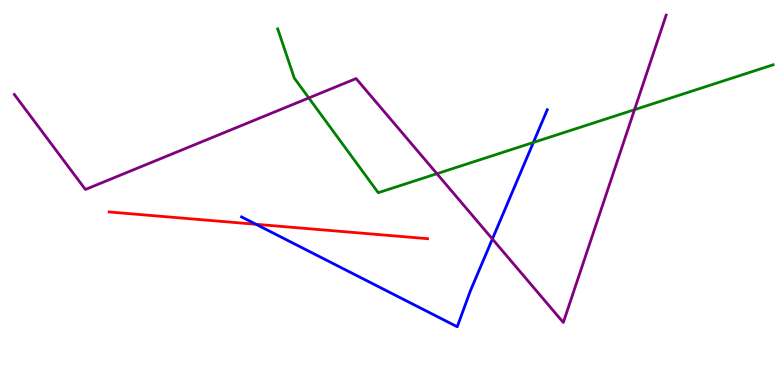[{'lines': ['blue', 'red'], 'intersections': [{'x': 3.3, 'y': 4.17}]}, {'lines': ['green', 'red'], 'intersections': []}, {'lines': ['purple', 'red'], 'intersections': []}, {'lines': ['blue', 'green'], 'intersections': [{'x': 6.88, 'y': 6.3}]}, {'lines': ['blue', 'purple'], 'intersections': [{'x': 6.35, 'y': 3.79}]}, {'lines': ['green', 'purple'], 'intersections': [{'x': 3.98, 'y': 7.46}, {'x': 5.64, 'y': 5.49}, {'x': 8.19, 'y': 7.15}]}]